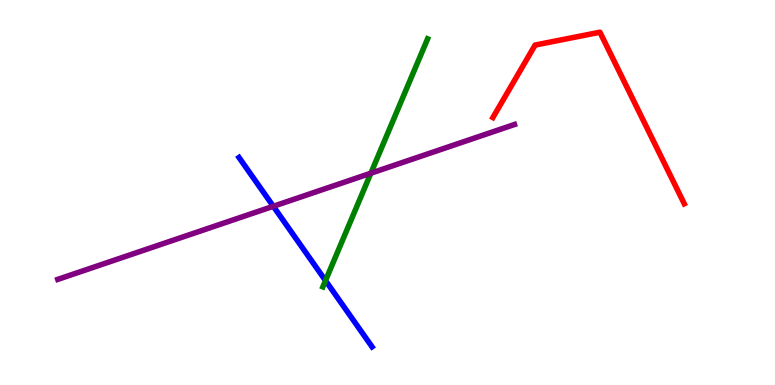[{'lines': ['blue', 'red'], 'intersections': []}, {'lines': ['green', 'red'], 'intersections': []}, {'lines': ['purple', 'red'], 'intersections': []}, {'lines': ['blue', 'green'], 'intersections': [{'x': 4.2, 'y': 2.71}]}, {'lines': ['blue', 'purple'], 'intersections': [{'x': 3.53, 'y': 4.64}]}, {'lines': ['green', 'purple'], 'intersections': [{'x': 4.79, 'y': 5.5}]}]